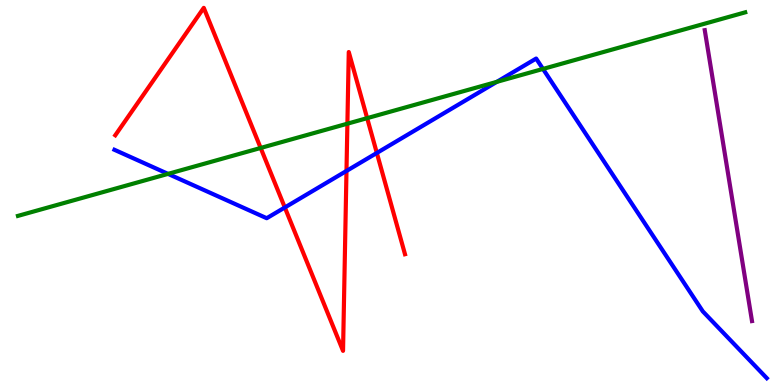[{'lines': ['blue', 'red'], 'intersections': [{'x': 3.68, 'y': 4.61}, {'x': 4.47, 'y': 5.56}, {'x': 4.86, 'y': 6.03}]}, {'lines': ['green', 'red'], 'intersections': [{'x': 3.36, 'y': 6.16}, {'x': 4.48, 'y': 6.79}, {'x': 4.74, 'y': 6.93}]}, {'lines': ['purple', 'red'], 'intersections': []}, {'lines': ['blue', 'green'], 'intersections': [{'x': 2.17, 'y': 5.48}, {'x': 6.41, 'y': 7.87}, {'x': 7.01, 'y': 8.21}]}, {'lines': ['blue', 'purple'], 'intersections': []}, {'lines': ['green', 'purple'], 'intersections': []}]